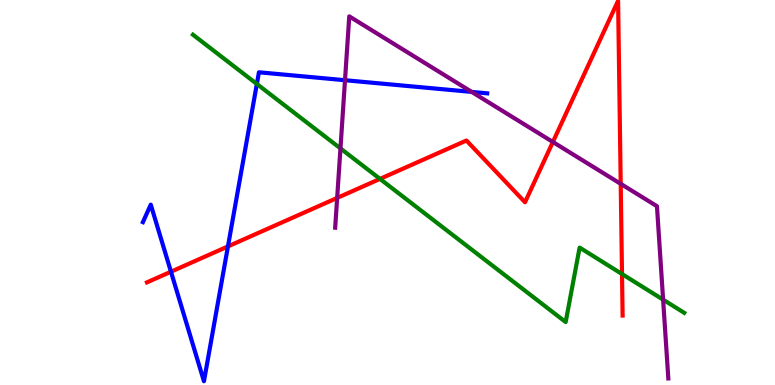[{'lines': ['blue', 'red'], 'intersections': [{'x': 2.21, 'y': 2.94}, {'x': 2.94, 'y': 3.6}]}, {'lines': ['green', 'red'], 'intersections': [{'x': 4.9, 'y': 5.35}, {'x': 8.03, 'y': 2.88}]}, {'lines': ['purple', 'red'], 'intersections': [{'x': 4.35, 'y': 4.86}, {'x': 7.13, 'y': 6.31}, {'x': 8.01, 'y': 5.22}]}, {'lines': ['blue', 'green'], 'intersections': [{'x': 3.31, 'y': 7.82}]}, {'lines': ['blue', 'purple'], 'intersections': [{'x': 4.45, 'y': 7.92}, {'x': 6.09, 'y': 7.61}]}, {'lines': ['green', 'purple'], 'intersections': [{'x': 4.39, 'y': 6.14}, {'x': 8.56, 'y': 2.22}]}]